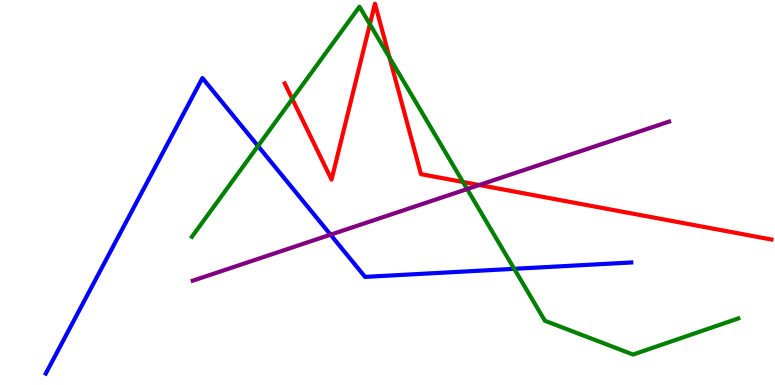[{'lines': ['blue', 'red'], 'intersections': []}, {'lines': ['green', 'red'], 'intersections': [{'x': 3.77, 'y': 7.43}, {'x': 4.77, 'y': 9.37}, {'x': 5.03, 'y': 8.51}, {'x': 5.97, 'y': 5.27}]}, {'lines': ['purple', 'red'], 'intersections': [{'x': 6.18, 'y': 5.19}]}, {'lines': ['blue', 'green'], 'intersections': [{'x': 3.33, 'y': 6.21}, {'x': 6.64, 'y': 3.02}]}, {'lines': ['blue', 'purple'], 'intersections': [{'x': 4.26, 'y': 3.9}]}, {'lines': ['green', 'purple'], 'intersections': [{'x': 6.03, 'y': 5.09}]}]